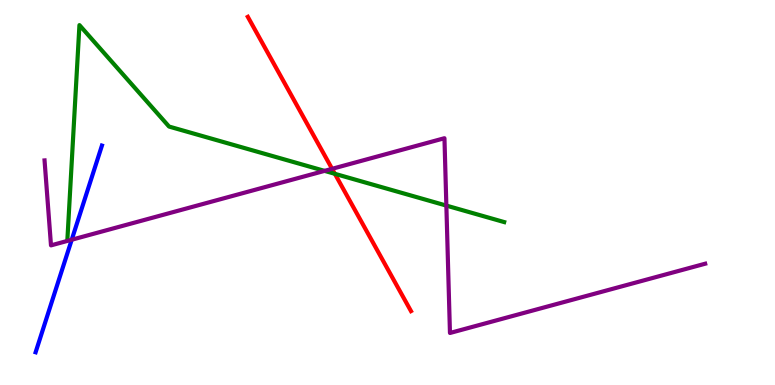[{'lines': ['blue', 'red'], 'intersections': []}, {'lines': ['green', 'red'], 'intersections': [{'x': 4.32, 'y': 5.49}]}, {'lines': ['purple', 'red'], 'intersections': [{'x': 4.29, 'y': 5.62}]}, {'lines': ['blue', 'green'], 'intersections': []}, {'lines': ['blue', 'purple'], 'intersections': [{'x': 0.925, 'y': 3.77}]}, {'lines': ['green', 'purple'], 'intersections': [{'x': 4.19, 'y': 5.56}, {'x': 5.76, 'y': 4.66}]}]